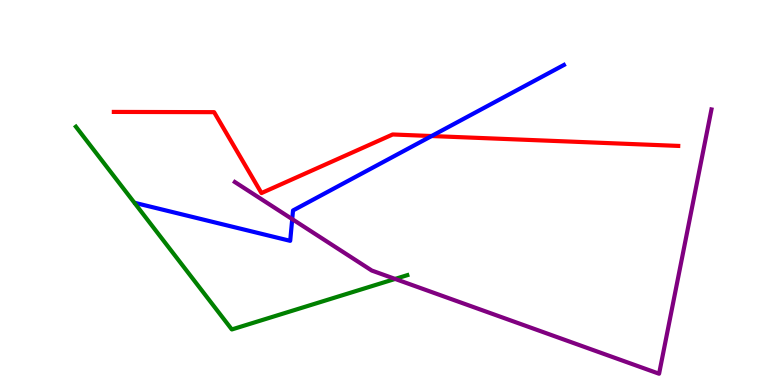[{'lines': ['blue', 'red'], 'intersections': [{'x': 5.57, 'y': 6.47}]}, {'lines': ['green', 'red'], 'intersections': []}, {'lines': ['purple', 'red'], 'intersections': []}, {'lines': ['blue', 'green'], 'intersections': []}, {'lines': ['blue', 'purple'], 'intersections': [{'x': 3.77, 'y': 4.31}]}, {'lines': ['green', 'purple'], 'intersections': [{'x': 5.1, 'y': 2.76}]}]